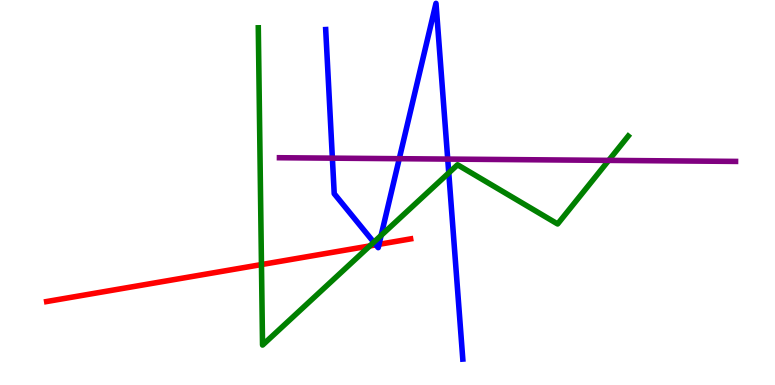[{'lines': ['blue', 'red'], 'intersections': [{'x': 4.85, 'y': 3.64}, {'x': 4.89, 'y': 3.65}]}, {'lines': ['green', 'red'], 'intersections': [{'x': 3.37, 'y': 3.13}, {'x': 4.77, 'y': 3.61}]}, {'lines': ['purple', 'red'], 'intersections': []}, {'lines': ['blue', 'green'], 'intersections': [{'x': 4.82, 'y': 3.71}, {'x': 4.92, 'y': 3.88}, {'x': 5.79, 'y': 5.51}]}, {'lines': ['blue', 'purple'], 'intersections': [{'x': 4.29, 'y': 5.89}, {'x': 5.15, 'y': 5.88}, {'x': 5.78, 'y': 5.87}]}, {'lines': ['green', 'purple'], 'intersections': [{'x': 7.85, 'y': 5.83}]}]